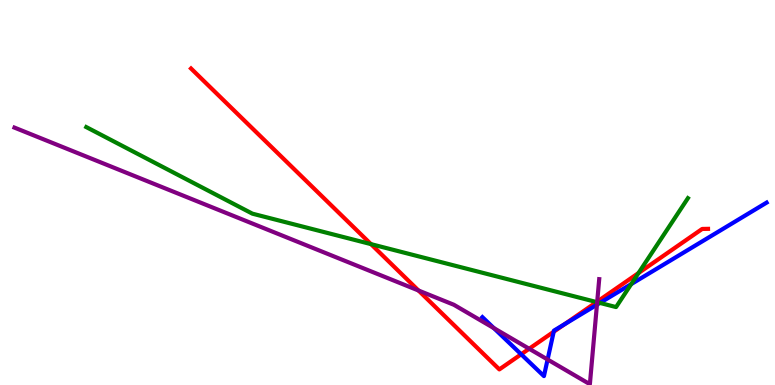[{'lines': ['blue', 'red'], 'intersections': [{'x': 6.72, 'y': 0.798}, {'x': 7.14, 'y': 1.38}, {'x': 7.29, 'y': 1.58}]}, {'lines': ['green', 'red'], 'intersections': [{'x': 4.79, 'y': 3.66}, {'x': 7.7, 'y': 2.15}, {'x': 8.24, 'y': 2.91}]}, {'lines': ['purple', 'red'], 'intersections': [{'x': 5.4, 'y': 2.45}, {'x': 6.83, 'y': 0.942}, {'x': 7.71, 'y': 2.17}]}, {'lines': ['blue', 'green'], 'intersections': [{'x': 7.74, 'y': 2.13}, {'x': 8.14, 'y': 2.62}]}, {'lines': ['blue', 'purple'], 'intersections': [{'x': 6.37, 'y': 1.48}, {'x': 7.07, 'y': 0.662}, {'x': 7.7, 'y': 2.08}]}, {'lines': ['green', 'purple'], 'intersections': [{'x': 7.71, 'y': 2.15}]}]